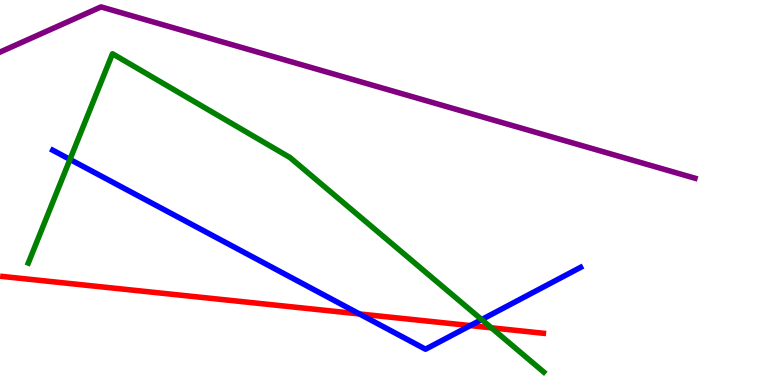[{'lines': ['blue', 'red'], 'intersections': [{'x': 4.64, 'y': 1.85}, {'x': 6.07, 'y': 1.54}]}, {'lines': ['green', 'red'], 'intersections': [{'x': 6.34, 'y': 1.49}]}, {'lines': ['purple', 'red'], 'intersections': []}, {'lines': ['blue', 'green'], 'intersections': [{'x': 0.903, 'y': 5.86}, {'x': 6.22, 'y': 1.7}]}, {'lines': ['blue', 'purple'], 'intersections': []}, {'lines': ['green', 'purple'], 'intersections': []}]